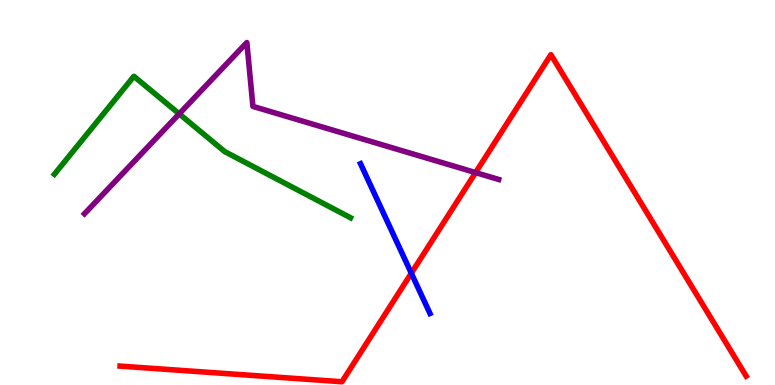[{'lines': ['blue', 'red'], 'intersections': [{'x': 5.31, 'y': 2.9}]}, {'lines': ['green', 'red'], 'intersections': []}, {'lines': ['purple', 'red'], 'intersections': [{'x': 6.14, 'y': 5.52}]}, {'lines': ['blue', 'green'], 'intersections': []}, {'lines': ['blue', 'purple'], 'intersections': []}, {'lines': ['green', 'purple'], 'intersections': [{'x': 2.31, 'y': 7.04}]}]